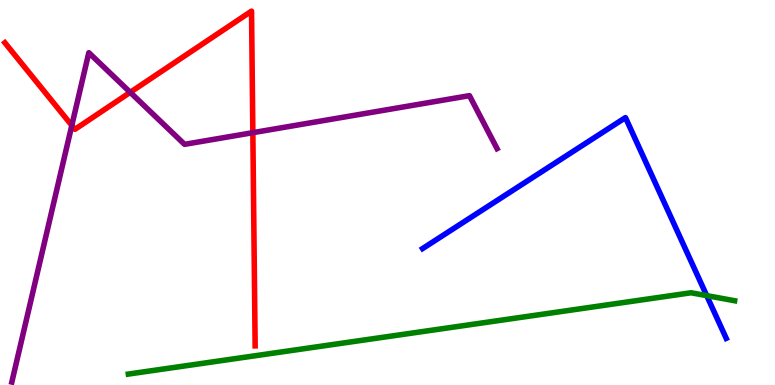[{'lines': ['blue', 'red'], 'intersections': []}, {'lines': ['green', 'red'], 'intersections': []}, {'lines': ['purple', 'red'], 'intersections': [{'x': 0.927, 'y': 6.74}, {'x': 1.68, 'y': 7.6}, {'x': 3.26, 'y': 6.55}]}, {'lines': ['blue', 'green'], 'intersections': [{'x': 9.12, 'y': 2.32}]}, {'lines': ['blue', 'purple'], 'intersections': []}, {'lines': ['green', 'purple'], 'intersections': []}]